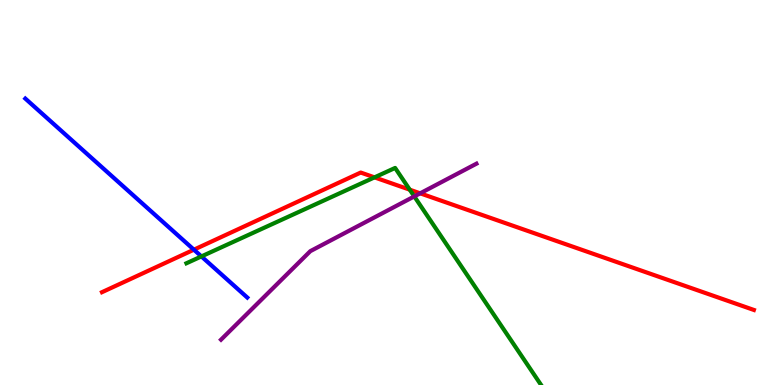[{'lines': ['blue', 'red'], 'intersections': [{'x': 2.5, 'y': 3.51}]}, {'lines': ['green', 'red'], 'intersections': [{'x': 4.83, 'y': 5.39}, {'x': 5.29, 'y': 5.07}]}, {'lines': ['purple', 'red'], 'intersections': [{'x': 5.42, 'y': 4.98}]}, {'lines': ['blue', 'green'], 'intersections': [{'x': 2.6, 'y': 3.34}]}, {'lines': ['blue', 'purple'], 'intersections': []}, {'lines': ['green', 'purple'], 'intersections': [{'x': 5.35, 'y': 4.9}]}]